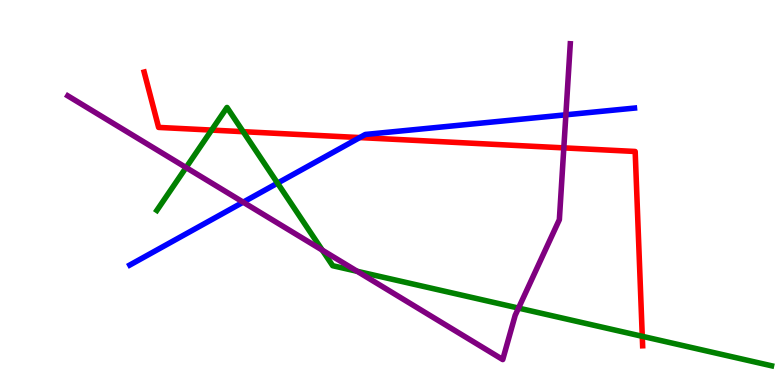[{'lines': ['blue', 'red'], 'intersections': [{'x': 4.64, 'y': 6.43}]}, {'lines': ['green', 'red'], 'intersections': [{'x': 2.73, 'y': 6.62}, {'x': 3.14, 'y': 6.58}, {'x': 8.29, 'y': 1.26}]}, {'lines': ['purple', 'red'], 'intersections': [{'x': 7.28, 'y': 6.16}]}, {'lines': ['blue', 'green'], 'intersections': [{'x': 3.58, 'y': 5.24}]}, {'lines': ['blue', 'purple'], 'intersections': [{'x': 3.14, 'y': 4.75}, {'x': 7.3, 'y': 7.02}]}, {'lines': ['green', 'purple'], 'intersections': [{'x': 2.4, 'y': 5.65}, {'x': 4.16, 'y': 3.5}, {'x': 4.61, 'y': 2.95}, {'x': 6.69, 'y': 2.0}]}]